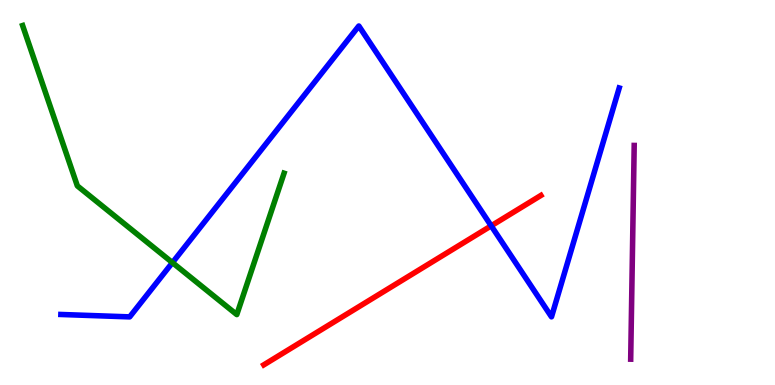[{'lines': ['blue', 'red'], 'intersections': [{'x': 6.34, 'y': 4.13}]}, {'lines': ['green', 'red'], 'intersections': []}, {'lines': ['purple', 'red'], 'intersections': []}, {'lines': ['blue', 'green'], 'intersections': [{'x': 2.22, 'y': 3.18}]}, {'lines': ['blue', 'purple'], 'intersections': []}, {'lines': ['green', 'purple'], 'intersections': []}]